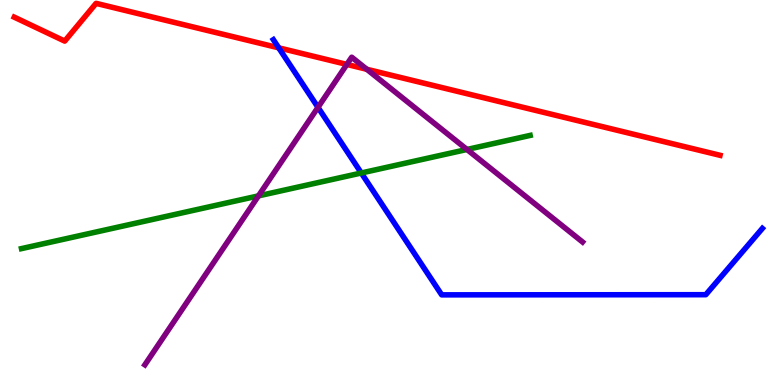[{'lines': ['blue', 'red'], 'intersections': [{'x': 3.6, 'y': 8.76}]}, {'lines': ['green', 'red'], 'intersections': []}, {'lines': ['purple', 'red'], 'intersections': [{'x': 4.48, 'y': 8.33}, {'x': 4.73, 'y': 8.2}]}, {'lines': ['blue', 'green'], 'intersections': [{'x': 4.66, 'y': 5.51}]}, {'lines': ['blue', 'purple'], 'intersections': [{'x': 4.1, 'y': 7.21}]}, {'lines': ['green', 'purple'], 'intersections': [{'x': 3.34, 'y': 4.91}, {'x': 6.03, 'y': 6.12}]}]